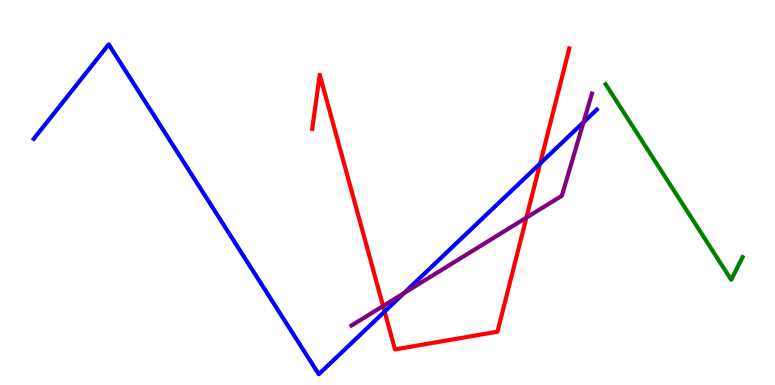[{'lines': ['blue', 'red'], 'intersections': [{'x': 4.96, 'y': 1.91}, {'x': 6.97, 'y': 5.75}]}, {'lines': ['green', 'red'], 'intersections': []}, {'lines': ['purple', 'red'], 'intersections': [{'x': 4.94, 'y': 2.05}, {'x': 6.79, 'y': 4.35}]}, {'lines': ['blue', 'green'], 'intersections': []}, {'lines': ['blue', 'purple'], 'intersections': [{'x': 5.21, 'y': 2.38}, {'x': 7.53, 'y': 6.82}]}, {'lines': ['green', 'purple'], 'intersections': []}]